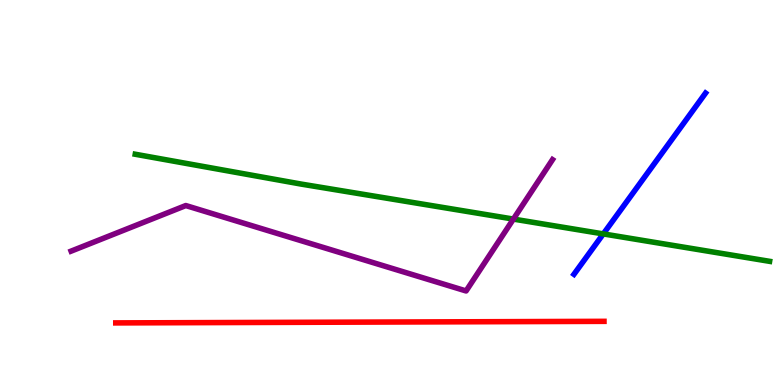[{'lines': ['blue', 'red'], 'intersections': []}, {'lines': ['green', 'red'], 'intersections': []}, {'lines': ['purple', 'red'], 'intersections': []}, {'lines': ['blue', 'green'], 'intersections': [{'x': 7.78, 'y': 3.92}]}, {'lines': ['blue', 'purple'], 'intersections': []}, {'lines': ['green', 'purple'], 'intersections': [{'x': 6.62, 'y': 4.31}]}]